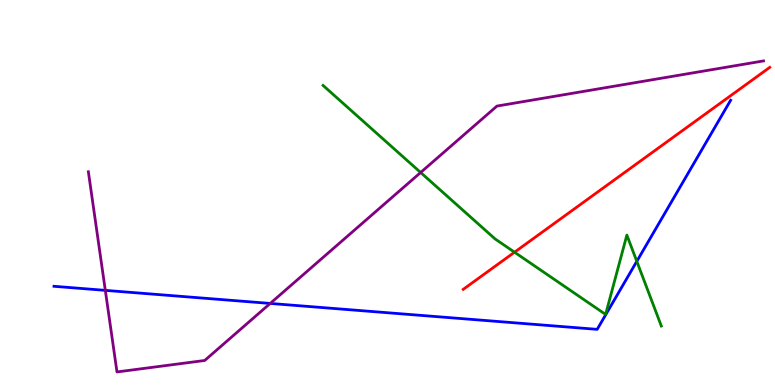[{'lines': ['blue', 'red'], 'intersections': []}, {'lines': ['green', 'red'], 'intersections': [{'x': 6.64, 'y': 3.45}]}, {'lines': ['purple', 'red'], 'intersections': []}, {'lines': ['blue', 'green'], 'intersections': [{'x': 8.22, 'y': 3.21}]}, {'lines': ['blue', 'purple'], 'intersections': [{'x': 1.36, 'y': 2.46}, {'x': 3.49, 'y': 2.12}]}, {'lines': ['green', 'purple'], 'intersections': [{'x': 5.43, 'y': 5.52}]}]